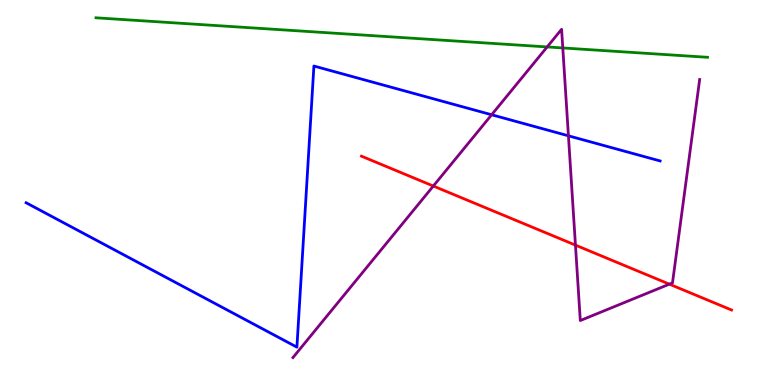[{'lines': ['blue', 'red'], 'intersections': []}, {'lines': ['green', 'red'], 'intersections': []}, {'lines': ['purple', 'red'], 'intersections': [{'x': 5.59, 'y': 5.17}, {'x': 7.43, 'y': 3.63}, {'x': 8.64, 'y': 2.62}]}, {'lines': ['blue', 'green'], 'intersections': []}, {'lines': ['blue', 'purple'], 'intersections': [{'x': 6.34, 'y': 7.02}, {'x': 7.33, 'y': 6.47}]}, {'lines': ['green', 'purple'], 'intersections': [{'x': 7.06, 'y': 8.78}, {'x': 7.26, 'y': 8.75}]}]